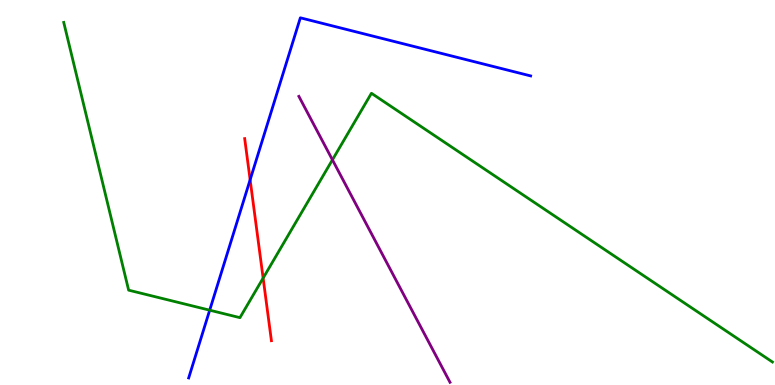[{'lines': ['blue', 'red'], 'intersections': [{'x': 3.23, 'y': 5.33}]}, {'lines': ['green', 'red'], 'intersections': [{'x': 3.4, 'y': 2.78}]}, {'lines': ['purple', 'red'], 'intersections': []}, {'lines': ['blue', 'green'], 'intersections': [{'x': 2.71, 'y': 1.94}]}, {'lines': ['blue', 'purple'], 'intersections': []}, {'lines': ['green', 'purple'], 'intersections': [{'x': 4.29, 'y': 5.85}]}]